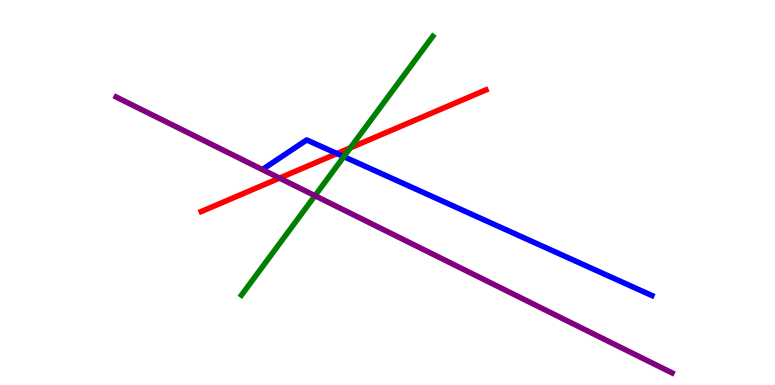[{'lines': ['blue', 'red'], 'intersections': [{'x': 4.35, 'y': 6.01}]}, {'lines': ['green', 'red'], 'intersections': [{'x': 4.52, 'y': 6.16}]}, {'lines': ['purple', 'red'], 'intersections': [{'x': 3.61, 'y': 5.37}]}, {'lines': ['blue', 'green'], 'intersections': [{'x': 4.44, 'y': 5.93}]}, {'lines': ['blue', 'purple'], 'intersections': []}, {'lines': ['green', 'purple'], 'intersections': [{'x': 4.06, 'y': 4.92}]}]